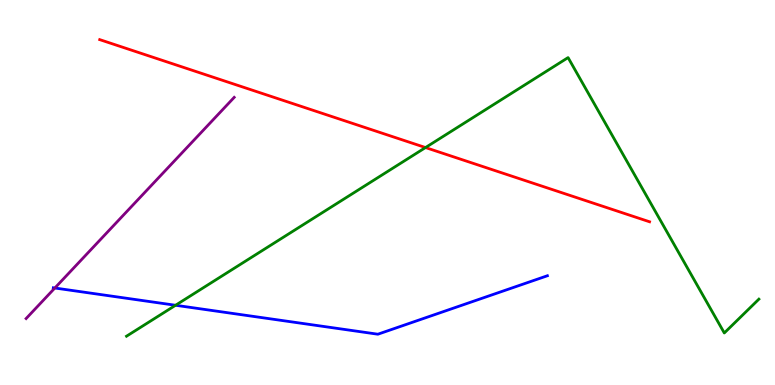[{'lines': ['blue', 'red'], 'intersections': []}, {'lines': ['green', 'red'], 'intersections': [{'x': 5.49, 'y': 6.17}]}, {'lines': ['purple', 'red'], 'intersections': []}, {'lines': ['blue', 'green'], 'intersections': [{'x': 2.27, 'y': 2.07}]}, {'lines': ['blue', 'purple'], 'intersections': [{'x': 0.708, 'y': 2.52}]}, {'lines': ['green', 'purple'], 'intersections': []}]